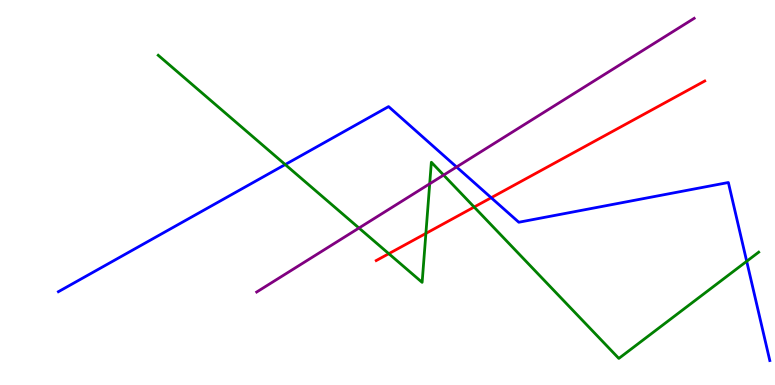[{'lines': ['blue', 'red'], 'intersections': [{'x': 6.34, 'y': 4.86}]}, {'lines': ['green', 'red'], 'intersections': [{'x': 5.02, 'y': 3.41}, {'x': 5.5, 'y': 3.94}, {'x': 6.12, 'y': 4.62}]}, {'lines': ['purple', 'red'], 'intersections': []}, {'lines': ['blue', 'green'], 'intersections': [{'x': 3.68, 'y': 5.73}, {'x': 9.63, 'y': 3.21}]}, {'lines': ['blue', 'purple'], 'intersections': [{'x': 5.89, 'y': 5.66}]}, {'lines': ['green', 'purple'], 'intersections': [{'x': 4.63, 'y': 4.08}, {'x': 5.54, 'y': 5.23}, {'x': 5.72, 'y': 5.45}]}]